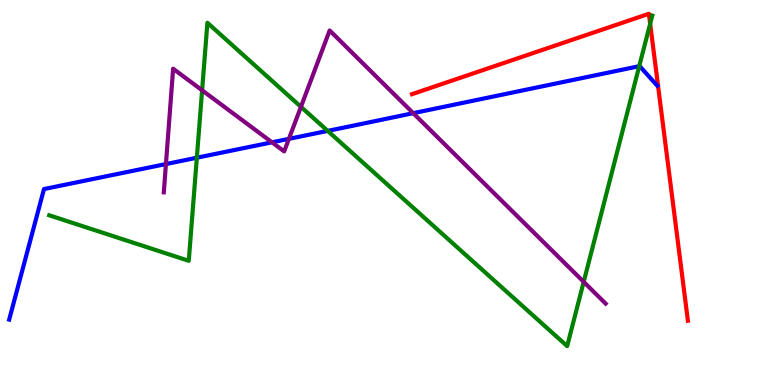[{'lines': ['blue', 'red'], 'intersections': []}, {'lines': ['green', 'red'], 'intersections': [{'x': 8.39, 'y': 9.38}]}, {'lines': ['purple', 'red'], 'intersections': []}, {'lines': ['blue', 'green'], 'intersections': [{'x': 2.54, 'y': 5.9}, {'x': 4.23, 'y': 6.6}, {'x': 8.25, 'y': 8.28}]}, {'lines': ['blue', 'purple'], 'intersections': [{'x': 2.14, 'y': 5.74}, {'x': 3.51, 'y': 6.3}, {'x': 3.73, 'y': 6.39}, {'x': 5.33, 'y': 7.06}]}, {'lines': ['green', 'purple'], 'intersections': [{'x': 2.61, 'y': 7.65}, {'x': 3.88, 'y': 7.22}, {'x': 7.53, 'y': 2.68}]}]